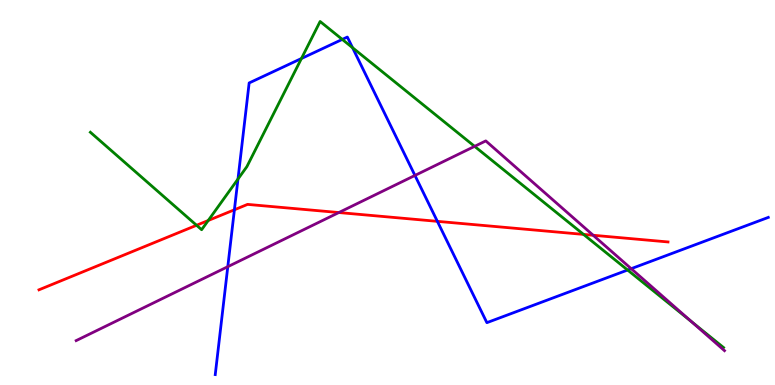[{'lines': ['blue', 'red'], 'intersections': [{'x': 3.02, 'y': 4.55}, {'x': 5.64, 'y': 4.25}]}, {'lines': ['green', 'red'], 'intersections': [{'x': 2.54, 'y': 4.15}, {'x': 2.69, 'y': 4.27}, {'x': 7.53, 'y': 3.91}]}, {'lines': ['purple', 'red'], 'intersections': [{'x': 4.37, 'y': 4.48}, {'x': 7.65, 'y': 3.89}]}, {'lines': ['blue', 'green'], 'intersections': [{'x': 3.07, 'y': 5.35}, {'x': 3.89, 'y': 8.48}, {'x': 4.42, 'y': 8.98}, {'x': 4.55, 'y': 8.76}, {'x': 8.1, 'y': 2.99}]}, {'lines': ['blue', 'purple'], 'intersections': [{'x': 2.94, 'y': 3.07}, {'x': 5.35, 'y': 5.44}, {'x': 8.14, 'y': 3.02}]}, {'lines': ['green', 'purple'], 'intersections': [{'x': 6.12, 'y': 6.2}, {'x': 8.92, 'y': 1.65}]}]